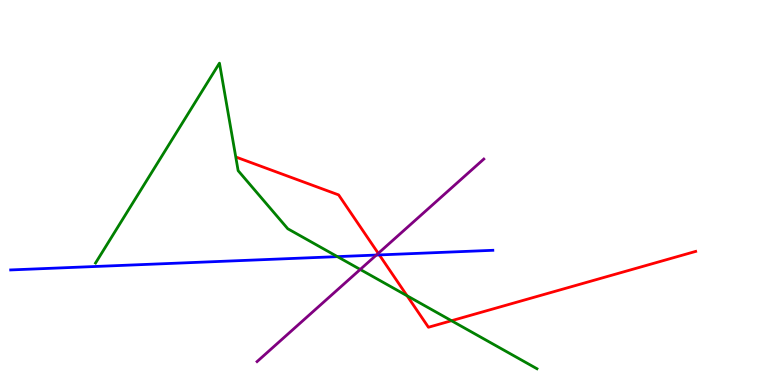[{'lines': ['blue', 'red'], 'intersections': [{'x': 4.89, 'y': 3.38}]}, {'lines': ['green', 'red'], 'intersections': [{'x': 5.25, 'y': 2.32}, {'x': 5.83, 'y': 1.67}]}, {'lines': ['purple', 'red'], 'intersections': [{'x': 4.88, 'y': 3.42}]}, {'lines': ['blue', 'green'], 'intersections': [{'x': 4.35, 'y': 3.33}]}, {'lines': ['blue', 'purple'], 'intersections': [{'x': 4.86, 'y': 3.38}]}, {'lines': ['green', 'purple'], 'intersections': [{'x': 4.65, 'y': 3.0}]}]